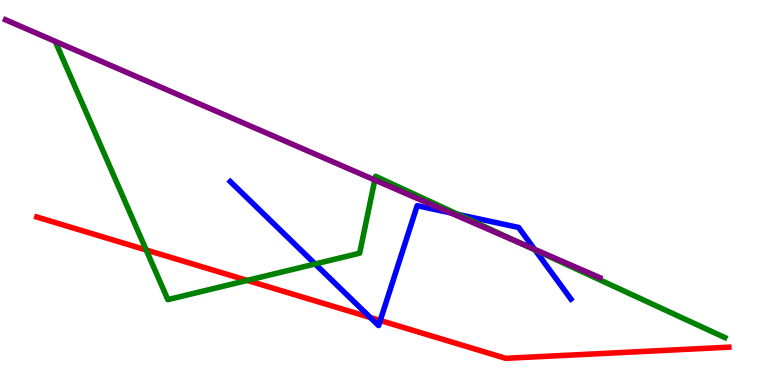[{'lines': ['blue', 'red'], 'intersections': [{'x': 4.78, 'y': 1.75}, {'x': 4.91, 'y': 1.68}]}, {'lines': ['green', 'red'], 'intersections': [{'x': 1.89, 'y': 3.51}, {'x': 3.19, 'y': 2.72}]}, {'lines': ['purple', 'red'], 'intersections': []}, {'lines': ['blue', 'green'], 'intersections': [{'x': 4.07, 'y': 3.14}, {'x': 5.91, 'y': 4.43}, {'x': 6.9, 'y': 3.51}]}, {'lines': ['blue', 'purple'], 'intersections': [{'x': 5.81, 'y': 4.47}, {'x': 6.9, 'y': 3.52}]}, {'lines': ['green', 'purple'], 'intersections': [{'x': 4.84, 'y': 5.32}, {'x': 6.71, 'y': 3.68}]}]